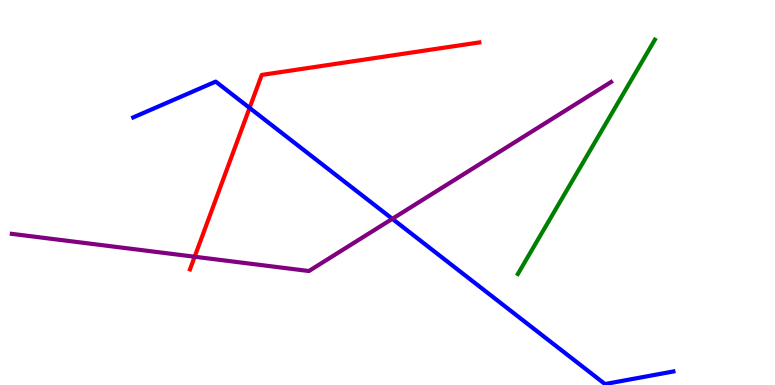[{'lines': ['blue', 'red'], 'intersections': [{'x': 3.22, 'y': 7.2}]}, {'lines': ['green', 'red'], 'intersections': []}, {'lines': ['purple', 'red'], 'intersections': [{'x': 2.51, 'y': 3.33}]}, {'lines': ['blue', 'green'], 'intersections': []}, {'lines': ['blue', 'purple'], 'intersections': [{'x': 5.06, 'y': 4.32}]}, {'lines': ['green', 'purple'], 'intersections': []}]